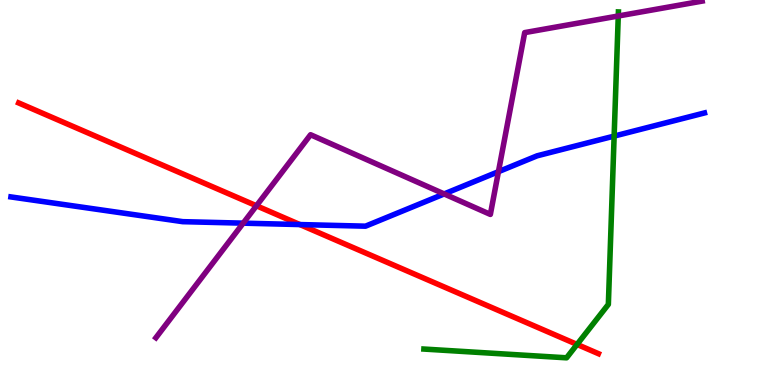[{'lines': ['blue', 'red'], 'intersections': [{'x': 3.87, 'y': 4.17}]}, {'lines': ['green', 'red'], 'intersections': [{'x': 7.45, 'y': 1.05}]}, {'lines': ['purple', 'red'], 'intersections': [{'x': 3.31, 'y': 4.66}]}, {'lines': ['blue', 'green'], 'intersections': [{'x': 7.92, 'y': 6.47}]}, {'lines': ['blue', 'purple'], 'intersections': [{'x': 3.14, 'y': 4.2}, {'x': 5.73, 'y': 4.96}, {'x': 6.43, 'y': 5.54}]}, {'lines': ['green', 'purple'], 'intersections': [{'x': 7.98, 'y': 9.58}]}]